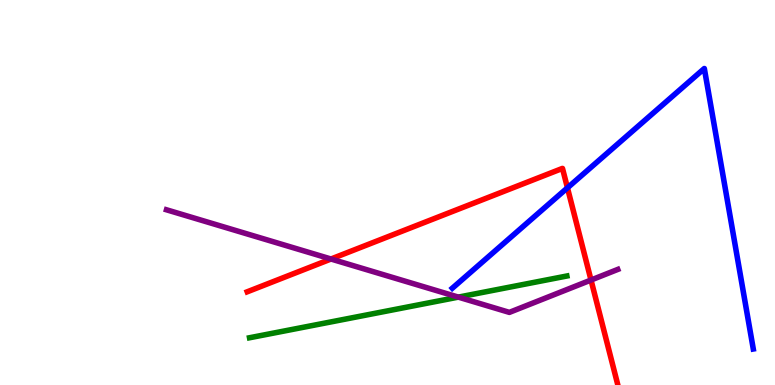[{'lines': ['blue', 'red'], 'intersections': [{'x': 7.32, 'y': 5.12}]}, {'lines': ['green', 'red'], 'intersections': []}, {'lines': ['purple', 'red'], 'intersections': [{'x': 4.27, 'y': 3.27}, {'x': 7.63, 'y': 2.73}]}, {'lines': ['blue', 'green'], 'intersections': []}, {'lines': ['blue', 'purple'], 'intersections': []}, {'lines': ['green', 'purple'], 'intersections': [{'x': 5.91, 'y': 2.28}]}]